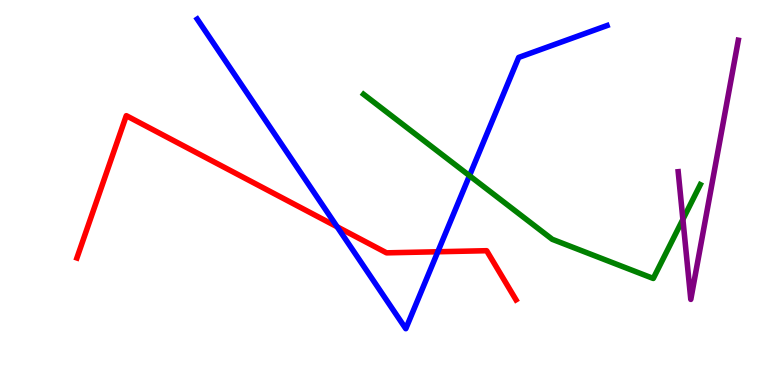[{'lines': ['blue', 'red'], 'intersections': [{'x': 4.35, 'y': 4.11}, {'x': 5.65, 'y': 3.46}]}, {'lines': ['green', 'red'], 'intersections': []}, {'lines': ['purple', 'red'], 'intersections': []}, {'lines': ['blue', 'green'], 'intersections': [{'x': 6.06, 'y': 5.44}]}, {'lines': ['blue', 'purple'], 'intersections': []}, {'lines': ['green', 'purple'], 'intersections': [{'x': 8.81, 'y': 4.3}]}]